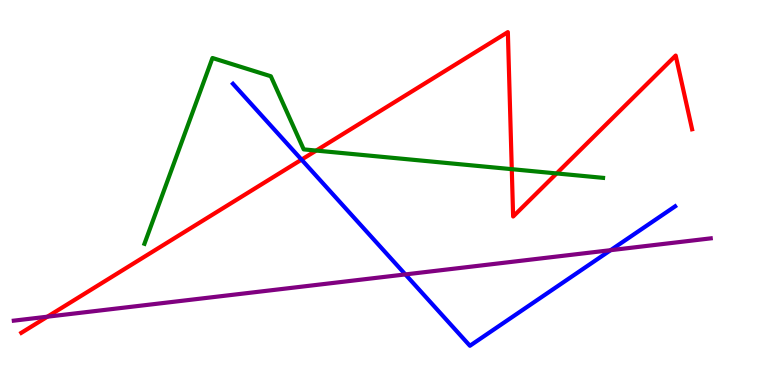[{'lines': ['blue', 'red'], 'intersections': [{'x': 3.89, 'y': 5.85}]}, {'lines': ['green', 'red'], 'intersections': [{'x': 4.08, 'y': 6.09}, {'x': 6.6, 'y': 5.61}, {'x': 7.18, 'y': 5.5}]}, {'lines': ['purple', 'red'], 'intersections': [{'x': 0.612, 'y': 1.77}]}, {'lines': ['blue', 'green'], 'intersections': []}, {'lines': ['blue', 'purple'], 'intersections': [{'x': 5.23, 'y': 2.87}, {'x': 7.88, 'y': 3.5}]}, {'lines': ['green', 'purple'], 'intersections': []}]